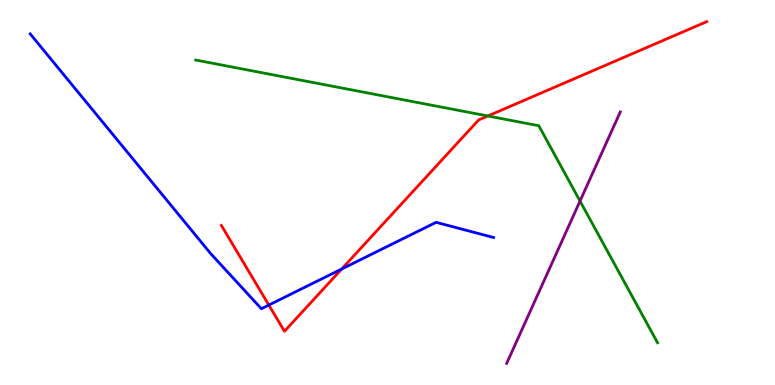[{'lines': ['blue', 'red'], 'intersections': [{'x': 3.47, 'y': 2.08}, {'x': 4.41, 'y': 3.01}]}, {'lines': ['green', 'red'], 'intersections': [{'x': 6.3, 'y': 6.99}]}, {'lines': ['purple', 'red'], 'intersections': []}, {'lines': ['blue', 'green'], 'intersections': []}, {'lines': ['blue', 'purple'], 'intersections': []}, {'lines': ['green', 'purple'], 'intersections': [{'x': 7.48, 'y': 4.78}]}]